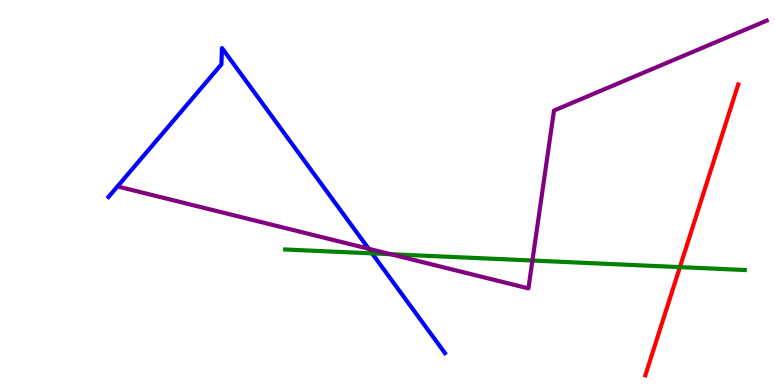[{'lines': ['blue', 'red'], 'intersections': []}, {'lines': ['green', 'red'], 'intersections': [{'x': 8.77, 'y': 3.06}]}, {'lines': ['purple', 'red'], 'intersections': []}, {'lines': ['blue', 'green'], 'intersections': [{'x': 4.8, 'y': 3.42}]}, {'lines': ['blue', 'purple'], 'intersections': [{'x': 4.76, 'y': 3.54}]}, {'lines': ['green', 'purple'], 'intersections': [{'x': 5.04, 'y': 3.4}, {'x': 6.87, 'y': 3.23}]}]